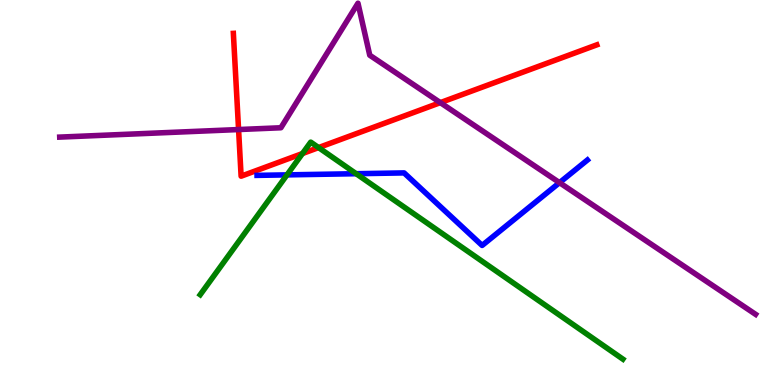[{'lines': ['blue', 'red'], 'intersections': []}, {'lines': ['green', 'red'], 'intersections': [{'x': 3.9, 'y': 6.01}, {'x': 4.11, 'y': 6.17}]}, {'lines': ['purple', 'red'], 'intersections': [{'x': 3.08, 'y': 6.64}, {'x': 5.68, 'y': 7.33}]}, {'lines': ['blue', 'green'], 'intersections': [{'x': 3.7, 'y': 5.46}, {'x': 4.6, 'y': 5.49}]}, {'lines': ['blue', 'purple'], 'intersections': [{'x': 7.22, 'y': 5.26}]}, {'lines': ['green', 'purple'], 'intersections': []}]